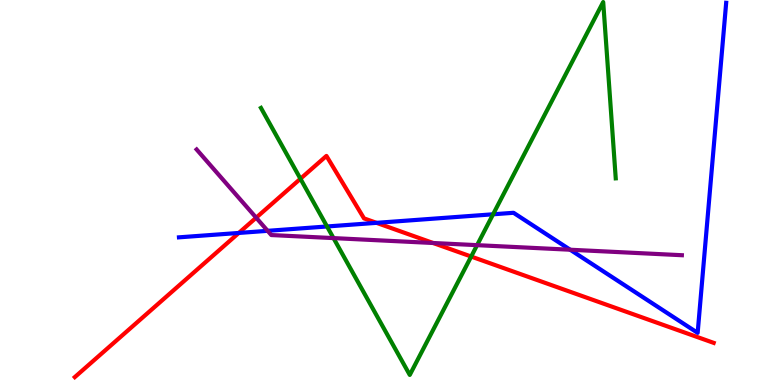[{'lines': ['blue', 'red'], 'intersections': [{'x': 3.08, 'y': 3.95}, {'x': 4.86, 'y': 4.21}]}, {'lines': ['green', 'red'], 'intersections': [{'x': 3.88, 'y': 5.36}, {'x': 6.08, 'y': 3.34}]}, {'lines': ['purple', 'red'], 'intersections': [{'x': 3.31, 'y': 4.35}, {'x': 5.59, 'y': 3.69}]}, {'lines': ['blue', 'green'], 'intersections': [{'x': 4.22, 'y': 4.12}, {'x': 6.36, 'y': 4.43}]}, {'lines': ['blue', 'purple'], 'intersections': [{'x': 3.45, 'y': 4.0}, {'x': 7.36, 'y': 3.51}]}, {'lines': ['green', 'purple'], 'intersections': [{'x': 4.3, 'y': 3.82}, {'x': 6.16, 'y': 3.63}]}]